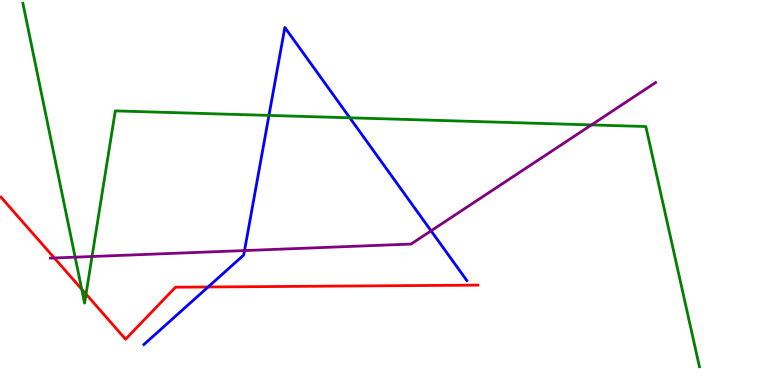[{'lines': ['blue', 'red'], 'intersections': [{'x': 2.68, 'y': 2.55}]}, {'lines': ['green', 'red'], 'intersections': [{'x': 1.05, 'y': 2.49}, {'x': 1.11, 'y': 2.36}]}, {'lines': ['purple', 'red'], 'intersections': [{'x': 0.701, 'y': 3.3}]}, {'lines': ['blue', 'green'], 'intersections': [{'x': 3.47, 'y': 7.0}, {'x': 4.51, 'y': 6.94}]}, {'lines': ['blue', 'purple'], 'intersections': [{'x': 3.16, 'y': 3.49}, {'x': 5.56, 'y': 4.0}]}, {'lines': ['green', 'purple'], 'intersections': [{'x': 0.969, 'y': 3.32}, {'x': 1.19, 'y': 3.34}, {'x': 7.63, 'y': 6.76}]}]